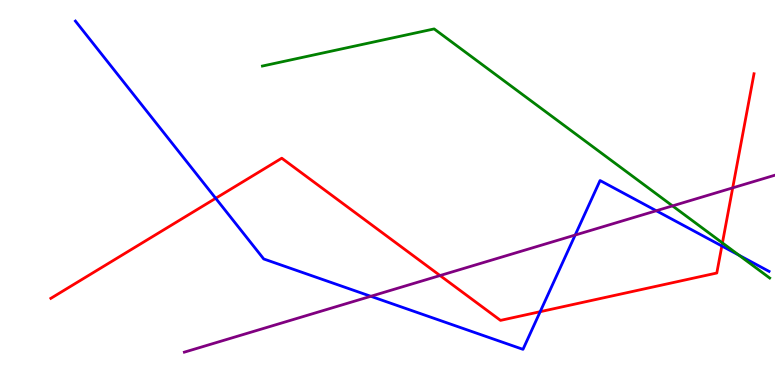[{'lines': ['blue', 'red'], 'intersections': [{'x': 2.78, 'y': 4.85}, {'x': 6.97, 'y': 1.9}, {'x': 9.31, 'y': 3.61}]}, {'lines': ['green', 'red'], 'intersections': [{'x': 9.32, 'y': 3.69}]}, {'lines': ['purple', 'red'], 'intersections': [{'x': 5.68, 'y': 2.84}, {'x': 9.45, 'y': 5.12}]}, {'lines': ['blue', 'green'], 'intersections': [{'x': 9.53, 'y': 3.37}]}, {'lines': ['blue', 'purple'], 'intersections': [{'x': 4.78, 'y': 2.3}, {'x': 7.42, 'y': 3.89}, {'x': 8.47, 'y': 4.53}]}, {'lines': ['green', 'purple'], 'intersections': [{'x': 8.68, 'y': 4.65}]}]